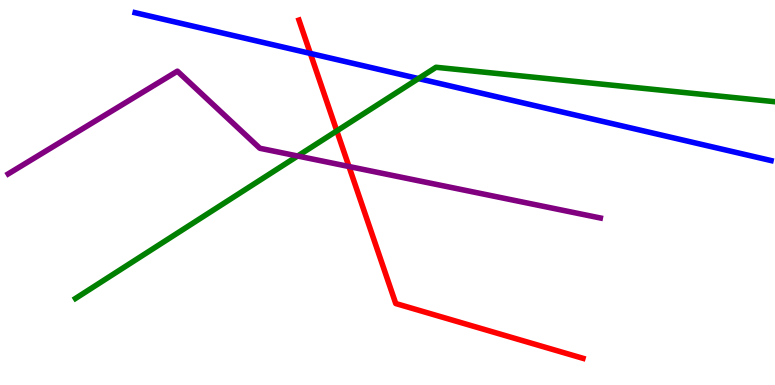[{'lines': ['blue', 'red'], 'intersections': [{'x': 4.0, 'y': 8.61}]}, {'lines': ['green', 'red'], 'intersections': [{'x': 4.35, 'y': 6.6}]}, {'lines': ['purple', 'red'], 'intersections': [{'x': 4.5, 'y': 5.67}]}, {'lines': ['blue', 'green'], 'intersections': [{'x': 5.4, 'y': 7.96}]}, {'lines': ['blue', 'purple'], 'intersections': []}, {'lines': ['green', 'purple'], 'intersections': [{'x': 3.84, 'y': 5.95}]}]